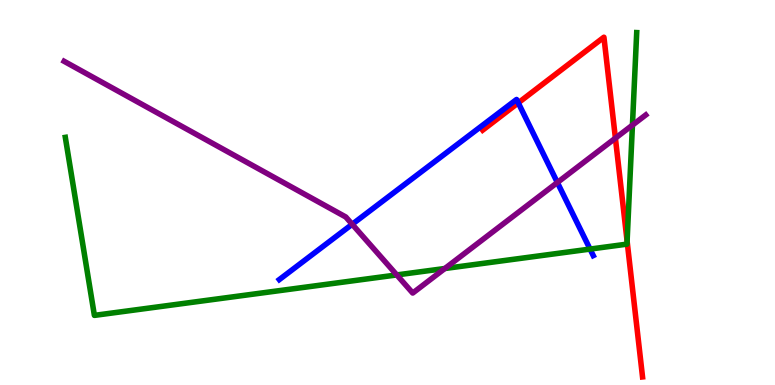[{'lines': ['blue', 'red'], 'intersections': [{'x': 6.69, 'y': 7.33}]}, {'lines': ['green', 'red'], 'intersections': [{'x': 8.09, 'y': 3.74}]}, {'lines': ['purple', 'red'], 'intersections': [{'x': 7.94, 'y': 6.41}]}, {'lines': ['blue', 'green'], 'intersections': [{'x': 7.61, 'y': 3.53}]}, {'lines': ['blue', 'purple'], 'intersections': [{'x': 4.54, 'y': 4.17}, {'x': 7.19, 'y': 5.26}]}, {'lines': ['green', 'purple'], 'intersections': [{'x': 5.12, 'y': 2.86}, {'x': 5.74, 'y': 3.03}, {'x': 8.16, 'y': 6.75}]}]